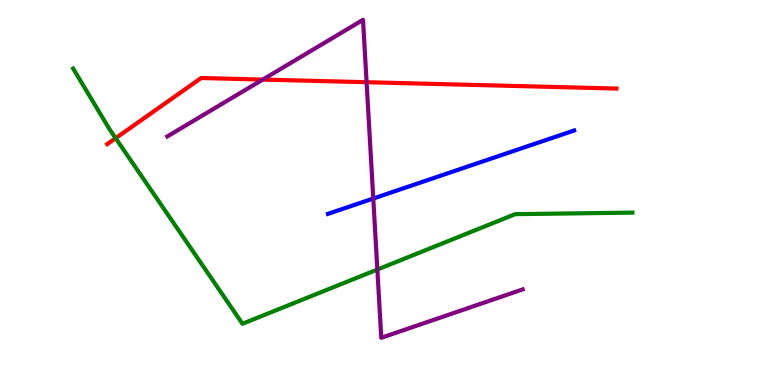[{'lines': ['blue', 'red'], 'intersections': []}, {'lines': ['green', 'red'], 'intersections': [{'x': 1.49, 'y': 6.41}]}, {'lines': ['purple', 'red'], 'intersections': [{'x': 3.39, 'y': 7.93}, {'x': 4.73, 'y': 7.86}]}, {'lines': ['blue', 'green'], 'intersections': []}, {'lines': ['blue', 'purple'], 'intersections': [{'x': 4.82, 'y': 4.84}]}, {'lines': ['green', 'purple'], 'intersections': [{'x': 4.87, 'y': 3.0}]}]